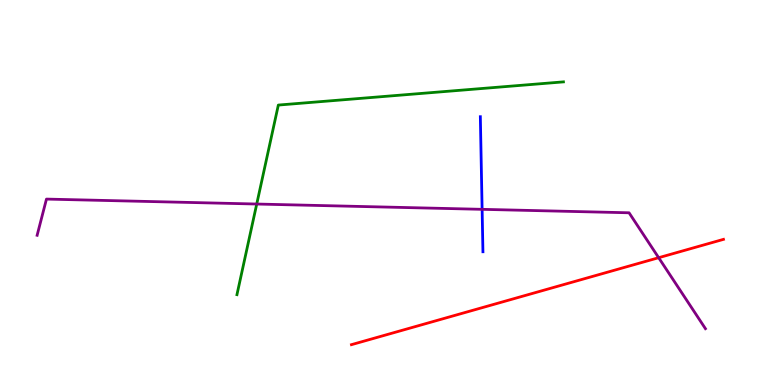[{'lines': ['blue', 'red'], 'intersections': []}, {'lines': ['green', 'red'], 'intersections': []}, {'lines': ['purple', 'red'], 'intersections': [{'x': 8.5, 'y': 3.31}]}, {'lines': ['blue', 'green'], 'intersections': []}, {'lines': ['blue', 'purple'], 'intersections': [{'x': 6.22, 'y': 4.56}]}, {'lines': ['green', 'purple'], 'intersections': [{'x': 3.31, 'y': 4.7}]}]